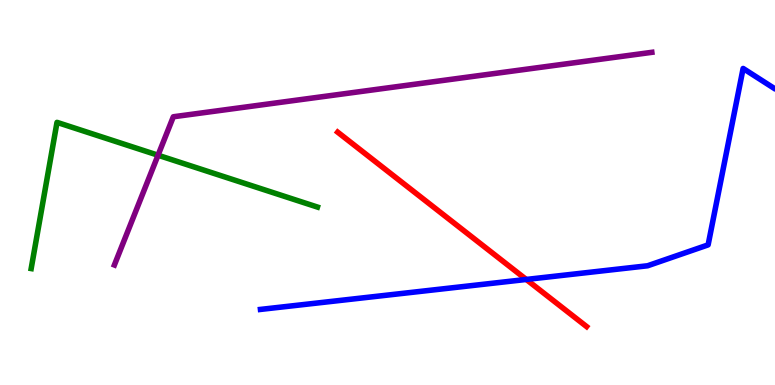[{'lines': ['blue', 'red'], 'intersections': [{'x': 6.79, 'y': 2.74}]}, {'lines': ['green', 'red'], 'intersections': []}, {'lines': ['purple', 'red'], 'intersections': []}, {'lines': ['blue', 'green'], 'intersections': []}, {'lines': ['blue', 'purple'], 'intersections': []}, {'lines': ['green', 'purple'], 'intersections': [{'x': 2.04, 'y': 5.97}]}]